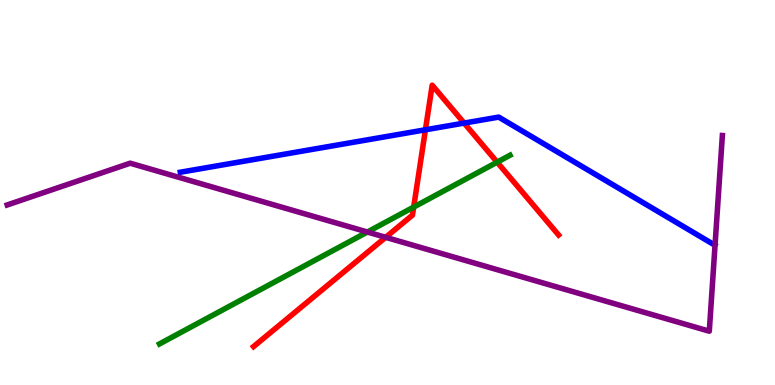[{'lines': ['blue', 'red'], 'intersections': [{'x': 5.49, 'y': 6.63}, {'x': 5.99, 'y': 6.8}]}, {'lines': ['green', 'red'], 'intersections': [{'x': 5.34, 'y': 4.62}, {'x': 6.41, 'y': 5.79}]}, {'lines': ['purple', 'red'], 'intersections': [{'x': 4.98, 'y': 3.84}]}, {'lines': ['blue', 'green'], 'intersections': []}, {'lines': ['blue', 'purple'], 'intersections': []}, {'lines': ['green', 'purple'], 'intersections': [{'x': 4.74, 'y': 3.97}]}]